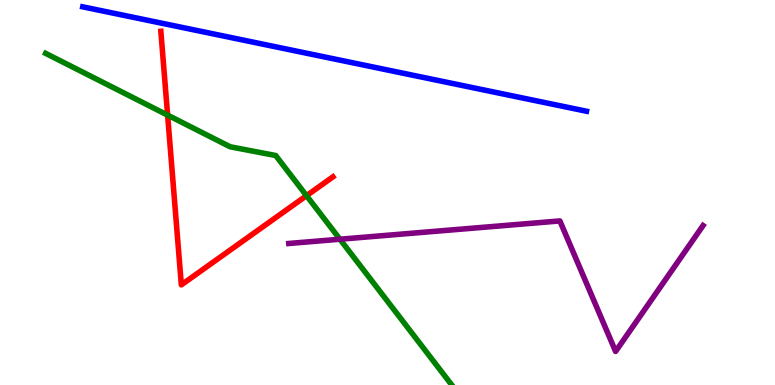[{'lines': ['blue', 'red'], 'intersections': []}, {'lines': ['green', 'red'], 'intersections': [{'x': 2.16, 'y': 7.01}, {'x': 3.96, 'y': 4.92}]}, {'lines': ['purple', 'red'], 'intersections': []}, {'lines': ['blue', 'green'], 'intersections': []}, {'lines': ['blue', 'purple'], 'intersections': []}, {'lines': ['green', 'purple'], 'intersections': [{'x': 4.39, 'y': 3.79}]}]